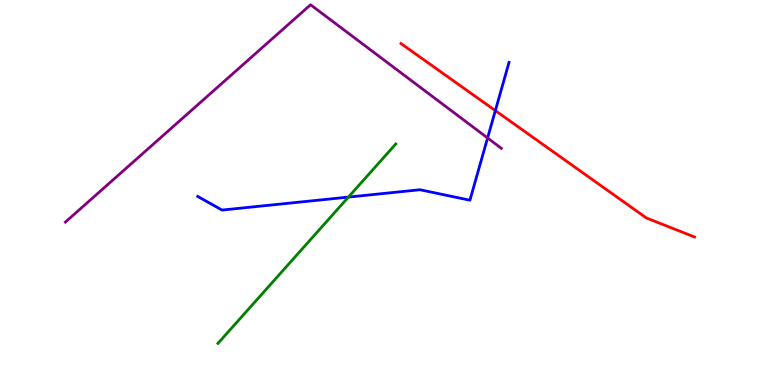[{'lines': ['blue', 'red'], 'intersections': [{'x': 6.39, 'y': 7.13}]}, {'lines': ['green', 'red'], 'intersections': []}, {'lines': ['purple', 'red'], 'intersections': []}, {'lines': ['blue', 'green'], 'intersections': [{'x': 4.5, 'y': 4.88}]}, {'lines': ['blue', 'purple'], 'intersections': [{'x': 6.29, 'y': 6.42}]}, {'lines': ['green', 'purple'], 'intersections': []}]